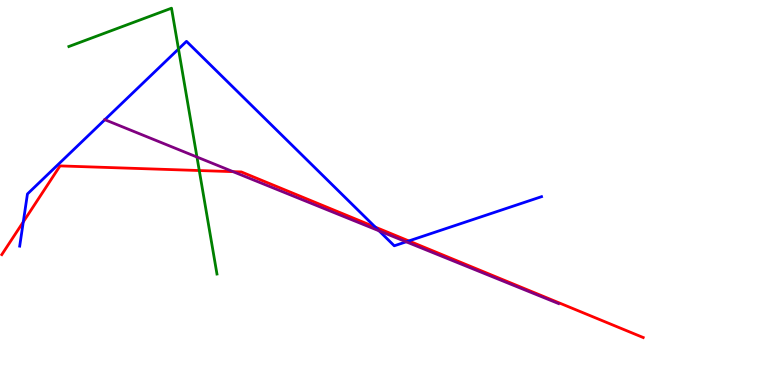[{'lines': ['blue', 'red'], 'intersections': [{'x': 0.301, 'y': 4.24}, {'x': 4.84, 'y': 4.1}, {'x': 5.27, 'y': 3.74}]}, {'lines': ['green', 'red'], 'intersections': [{'x': 2.57, 'y': 5.57}]}, {'lines': ['purple', 'red'], 'intersections': [{'x': 3.01, 'y': 5.54}]}, {'lines': ['blue', 'green'], 'intersections': [{'x': 2.3, 'y': 8.73}]}, {'lines': ['blue', 'purple'], 'intersections': [{'x': 1.35, 'y': 6.89}, {'x': 4.89, 'y': 4.0}, {'x': 5.24, 'y': 3.72}]}, {'lines': ['green', 'purple'], 'intersections': [{'x': 2.54, 'y': 5.92}]}]